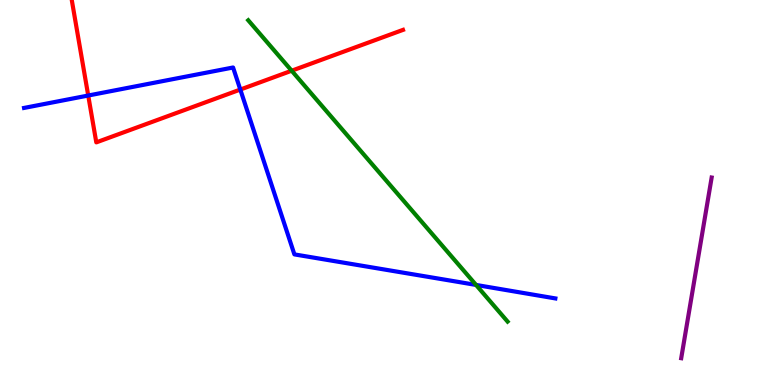[{'lines': ['blue', 'red'], 'intersections': [{'x': 1.14, 'y': 7.52}, {'x': 3.1, 'y': 7.67}]}, {'lines': ['green', 'red'], 'intersections': [{'x': 3.76, 'y': 8.16}]}, {'lines': ['purple', 'red'], 'intersections': []}, {'lines': ['blue', 'green'], 'intersections': [{'x': 6.14, 'y': 2.6}]}, {'lines': ['blue', 'purple'], 'intersections': []}, {'lines': ['green', 'purple'], 'intersections': []}]